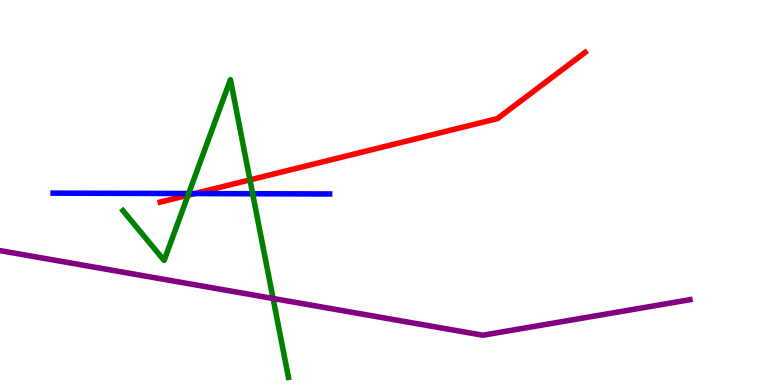[{'lines': ['blue', 'red'], 'intersections': [{'x': 2.51, 'y': 4.97}]}, {'lines': ['green', 'red'], 'intersections': [{'x': 2.43, 'y': 4.93}, {'x': 3.23, 'y': 5.33}]}, {'lines': ['purple', 'red'], 'intersections': []}, {'lines': ['blue', 'green'], 'intersections': [{'x': 2.43, 'y': 4.97}, {'x': 3.26, 'y': 4.97}]}, {'lines': ['blue', 'purple'], 'intersections': []}, {'lines': ['green', 'purple'], 'intersections': [{'x': 3.52, 'y': 2.25}]}]